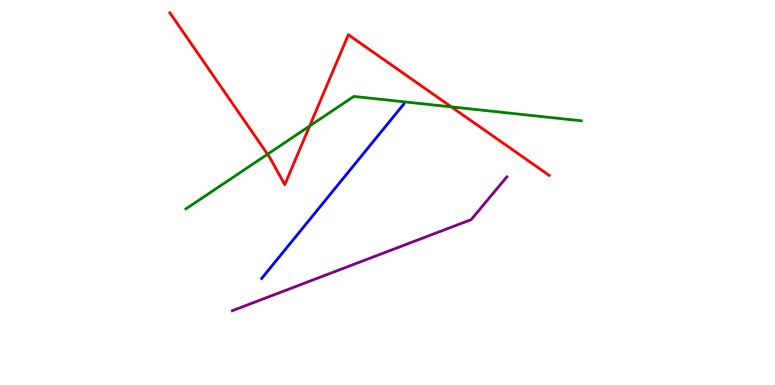[{'lines': ['blue', 'red'], 'intersections': []}, {'lines': ['green', 'red'], 'intersections': [{'x': 3.45, 'y': 5.99}, {'x': 4.0, 'y': 6.73}, {'x': 5.82, 'y': 7.22}]}, {'lines': ['purple', 'red'], 'intersections': []}, {'lines': ['blue', 'green'], 'intersections': []}, {'lines': ['blue', 'purple'], 'intersections': []}, {'lines': ['green', 'purple'], 'intersections': []}]